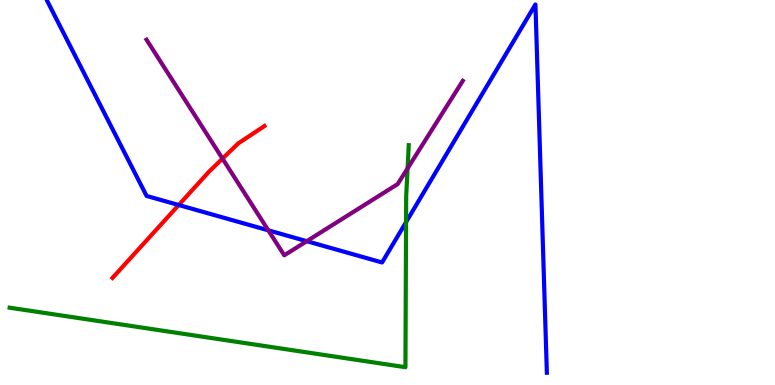[{'lines': ['blue', 'red'], 'intersections': [{'x': 2.31, 'y': 4.67}]}, {'lines': ['green', 'red'], 'intersections': []}, {'lines': ['purple', 'red'], 'intersections': [{'x': 2.87, 'y': 5.88}]}, {'lines': ['blue', 'green'], 'intersections': [{'x': 5.24, 'y': 4.23}]}, {'lines': ['blue', 'purple'], 'intersections': [{'x': 3.46, 'y': 4.02}, {'x': 3.96, 'y': 3.74}]}, {'lines': ['green', 'purple'], 'intersections': [{'x': 5.26, 'y': 5.63}]}]